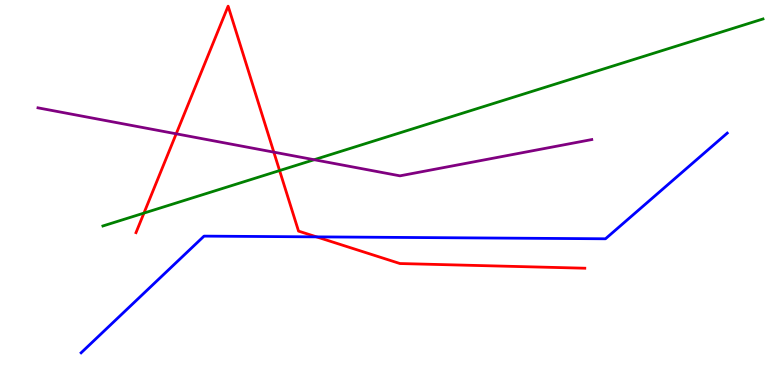[{'lines': ['blue', 'red'], 'intersections': [{'x': 4.08, 'y': 3.85}]}, {'lines': ['green', 'red'], 'intersections': [{'x': 1.86, 'y': 4.47}, {'x': 3.61, 'y': 5.57}]}, {'lines': ['purple', 'red'], 'intersections': [{'x': 2.27, 'y': 6.52}, {'x': 3.53, 'y': 6.05}]}, {'lines': ['blue', 'green'], 'intersections': []}, {'lines': ['blue', 'purple'], 'intersections': []}, {'lines': ['green', 'purple'], 'intersections': [{'x': 4.05, 'y': 5.85}]}]